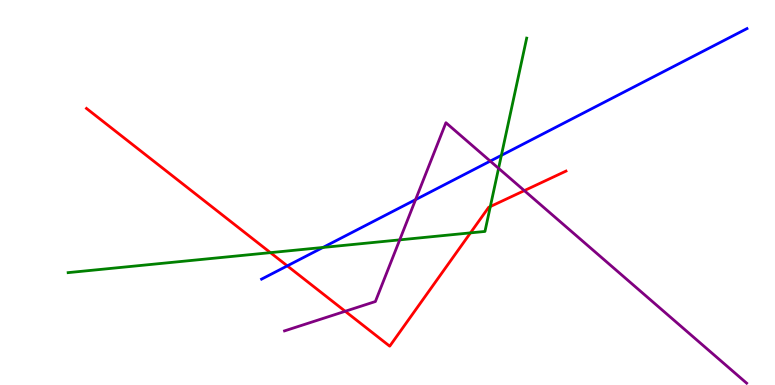[{'lines': ['blue', 'red'], 'intersections': [{'x': 3.71, 'y': 3.09}]}, {'lines': ['green', 'red'], 'intersections': [{'x': 3.49, 'y': 3.44}, {'x': 6.07, 'y': 3.95}, {'x': 6.33, 'y': 4.63}]}, {'lines': ['purple', 'red'], 'intersections': [{'x': 4.45, 'y': 1.91}, {'x': 6.77, 'y': 5.05}]}, {'lines': ['blue', 'green'], 'intersections': [{'x': 4.17, 'y': 3.57}, {'x': 6.47, 'y': 5.96}]}, {'lines': ['blue', 'purple'], 'intersections': [{'x': 5.36, 'y': 4.81}, {'x': 6.33, 'y': 5.82}]}, {'lines': ['green', 'purple'], 'intersections': [{'x': 5.16, 'y': 3.77}, {'x': 6.43, 'y': 5.63}]}]